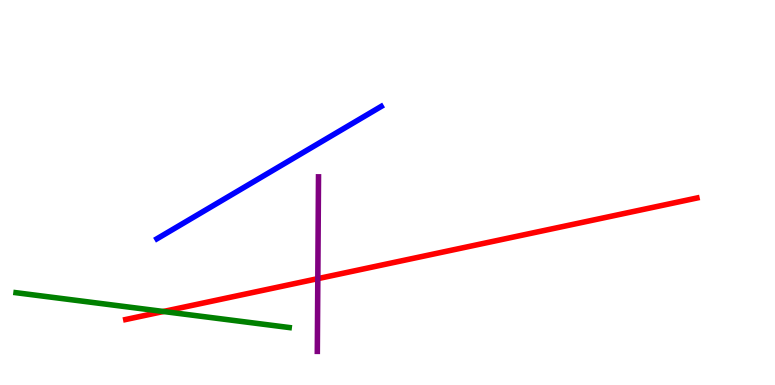[{'lines': ['blue', 'red'], 'intersections': []}, {'lines': ['green', 'red'], 'intersections': [{'x': 2.11, 'y': 1.91}]}, {'lines': ['purple', 'red'], 'intersections': [{'x': 4.1, 'y': 2.76}]}, {'lines': ['blue', 'green'], 'intersections': []}, {'lines': ['blue', 'purple'], 'intersections': []}, {'lines': ['green', 'purple'], 'intersections': []}]